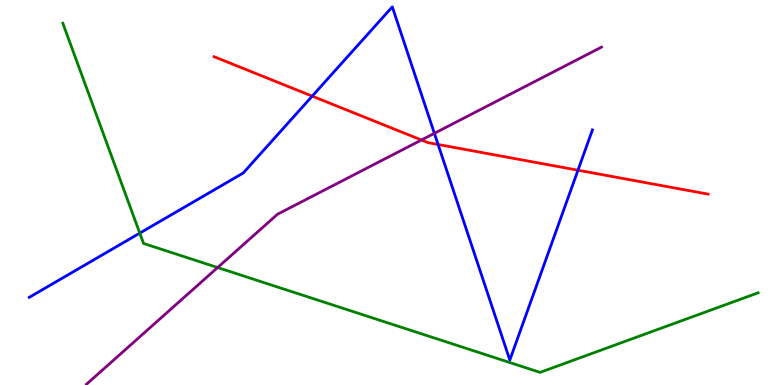[{'lines': ['blue', 'red'], 'intersections': [{'x': 4.03, 'y': 7.5}, {'x': 5.65, 'y': 6.25}, {'x': 7.46, 'y': 5.58}]}, {'lines': ['green', 'red'], 'intersections': []}, {'lines': ['purple', 'red'], 'intersections': [{'x': 5.44, 'y': 6.36}]}, {'lines': ['blue', 'green'], 'intersections': [{'x': 1.8, 'y': 3.94}]}, {'lines': ['blue', 'purple'], 'intersections': [{'x': 5.6, 'y': 6.54}]}, {'lines': ['green', 'purple'], 'intersections': [{'x': 2.81, 'y': 3.05}]}]